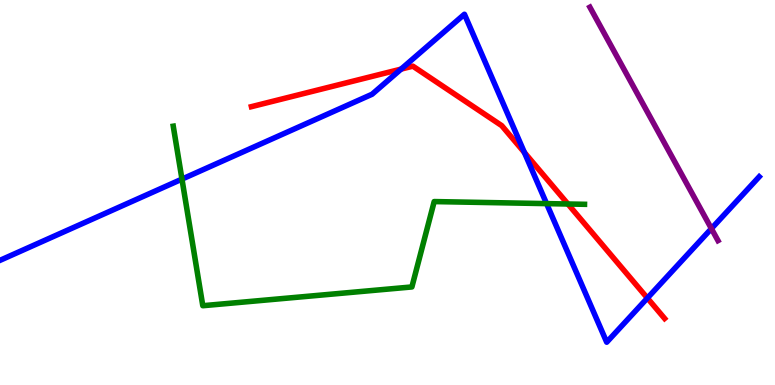[{'lines': ['blue', 'red'], 'intersections': [{'x': 5.18, 'y': 8.2}, {'x': 6.77, 'y': 6.04}, {'x': 8.35, 'y': 2.26}]}, {'lines': ['green', 'red'], 'intersections': [{'x': 7.33, 'y': 4.7}]}, {'lines': ['purple', 'red'], 'intersections': []}, {'lines': ['blue', 'green'], 'intersections': [{'x': 2.35, 'y': 5.35}, {'x': 7.05, 'y': 4.71}]}, {'lines': ['blue', 'purple'], 'intersections': [{'x': 9.18, 'y': 4.06}]}, {'lines': ['green', 'purple'], 'intersections': []}]